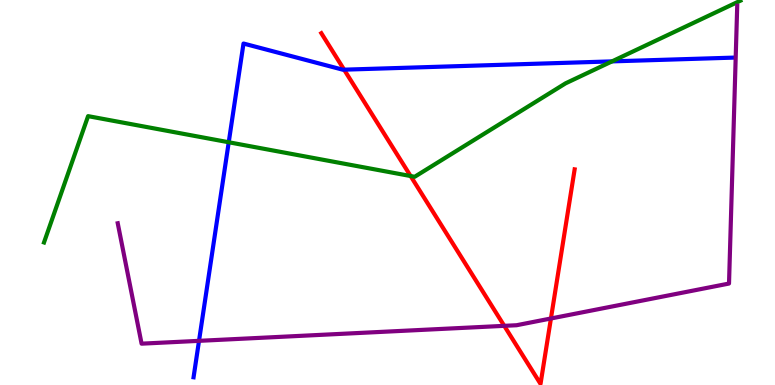[{'lines': ['blue', 'red'], 'intersections': [{'x': 4.44, 'y': 8.19}]}, {'lines': ['green', 'red'], 'intersections': [{'x': 5.3, 'y': 5.43}]}, {'lines': ['purple', 'red'], 'intersections': [{'x': 6.51, 'y': 1.54}, {'x': 7.11, 'y': 1.73}]}, {'lines': ['blue', 'green'], 'intersections': [{'x': 2.95, 'y': 6.31}, {'x': 7.9, 'y': 8.41}]}, {'lines': ['blue', 'purple'], 'intersections': [{'x': 2.57, 'y': 1.15}]}, {'lines': ['green', 'purple'], 'intersections': []}]